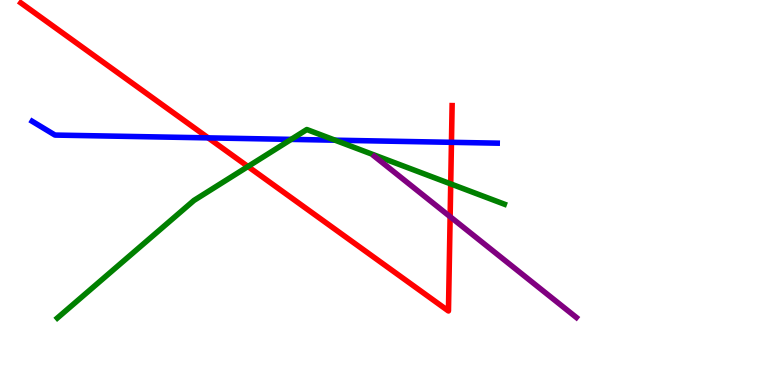[{'lines': ['blue', 'red'], 'intersections': [{'x': 2.69, 'y': 6.42}, {'x': 5.83, 'y': 6.3}]}, {'lines': ['green', 'red'], 'intersections': [{'x': 3.2, 'y': 5.67}, {'x': 5.82, 'y': 5.22}]}, {'lines': ['purple', 'red'], 'intersections': [{'x': 5.81, 'y': 4.37}]}, {'lines': ['blue', 'green'], 'intersections': [{'x': 3.76, 'y': 6.38}, {'x': 4.32, 'y': 6.36}]}, {'lines': ['blue', 'purple'], 'intersections': []}, {'lines': ['green', 'purple'], 'intersections': []}]